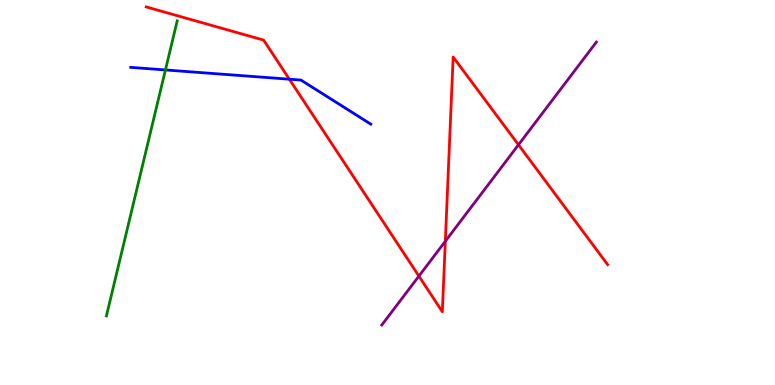[{'lines': ['blue', 'red'], 'intersections': [{'x': 3.73, 'y': 7.94}]}, {'lines': ['green', 'red'], 'intersections': []}, {'lines': ['purple', 'red'], 'intersections': [{'x': 5.41, 'y': 2.83}, {'x': 5.75, 'y': 3.73}, {'x': 6.69, 'y': 6.24}]}, {'lines': ['blue', 'green'], 'intersections': [{'x': 2.13, 'y': 8.18}]}, {'lines': ['blue', 'purple'], 'intersections': []}, {'lines': ['green', 'purple'], 'intersections': []}]